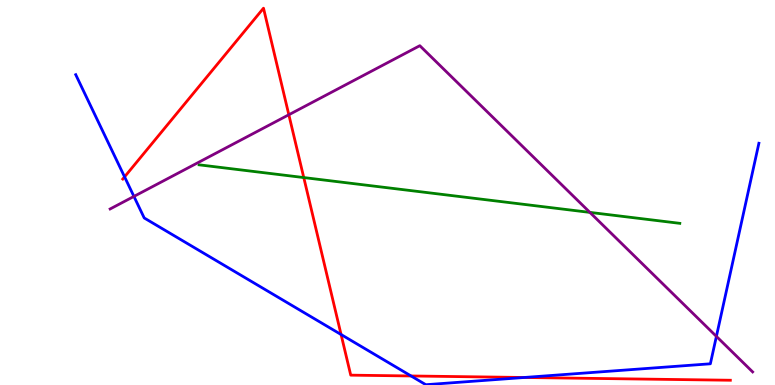[{'lines': ['blue', 'red'], 'intersections': [{'x': 1.61, 'y': 5.41}, {'x': 4.4, 'y': 1.31}, {'x': 5.3, 'y': 0.235}, {'x': 6.76, 'y': 0.195}]}, {'lines': ['green', 'red'], 'intersections': [{'x': 3.92, 'y': 5.39}]}, {'lines': ['purple', 'red'], 'intersections': [{'x': 3.73, 'y': 7.02}]}, {'lines': ['blue', 'green'], 'intersections': []}, {'lines': ['blue', 'purple'], 'intersections': [{'x': 1.73, 'y': 4.9}, {'x': 9.24, 'y': 1.26}]}, {'lines': ['green', 'purple'], 'intersections': [{'x': 7.61, 'y': 4.48}]}]